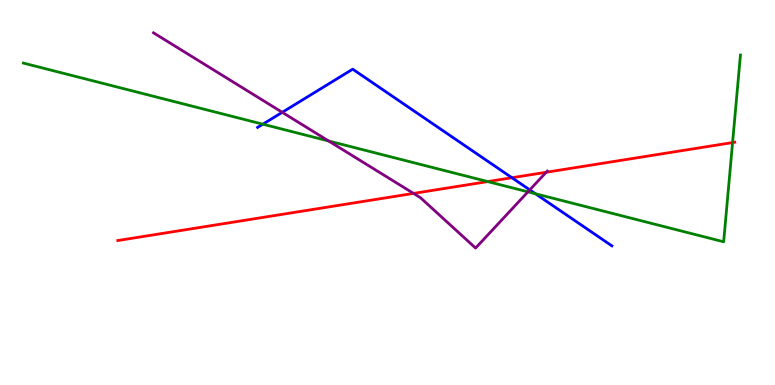[{'lines': ['blue', 'red'], 'intersections': [{'x': 6.61, 'y': 5.38}]}, {'lines': ['green', 'red'], 'intersections': [{'x': 6.29, 'y': 5.28}, {'x': 9.45, 'y': 6.3}]}, {'lines': ['purple', 'red'], 'intersections': [{'x': 5.34, 'y': 4.98}, {'x': 7.05, 'y': 5.53}]}, {'lines': ['blue', 'green'], 'intersections': [{'x': 3.39, 'y': 6.77}, {'x': 6.91, 'y': 4.97}]}, {'lines': ['blue', 'purple'], 'intersections': [{'x': 3.64, 'y': 7.08}, {'x': 6.84, 'y': 5.07}]}, {'lines': ['green', 'purple'], 'intersections': [{'x': 4.24, 'y': 6.34}, {'x': 6.81, 'y': 5.02}]}]